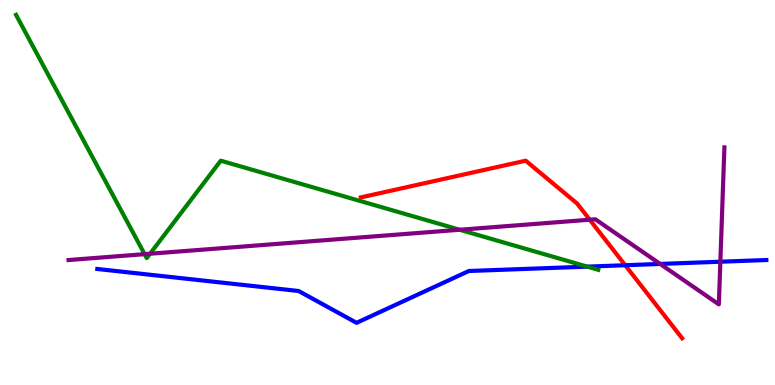[{'lines': ['blue', 'red'], 'intersections': [{'x': 8.07, 'y': 3.11}]}, {'lines': ['green', 'red'], 'intersections': []}, {'lines': ['purple', 'red'], 'intersections': [{'x': 7.61, 'y': 4.29}]}, {'lines': ['blue', 'green'], 'intersections': [{'x': 7.58, 'y': 3.07}]}, {'lines': ['blue', 'purple'], 'intersections': [{'x': 8.52, 'y': 3.14}, {'x': 9.29, 'y': 3.2}]}, {'lines': ['green', 'purple'], 'intersections': [{'x': 1.87, 'y': 3.4}, {'x': 1.94, 'y': 3.41}, {'x': 5.93, 'y': 4.03}]}]